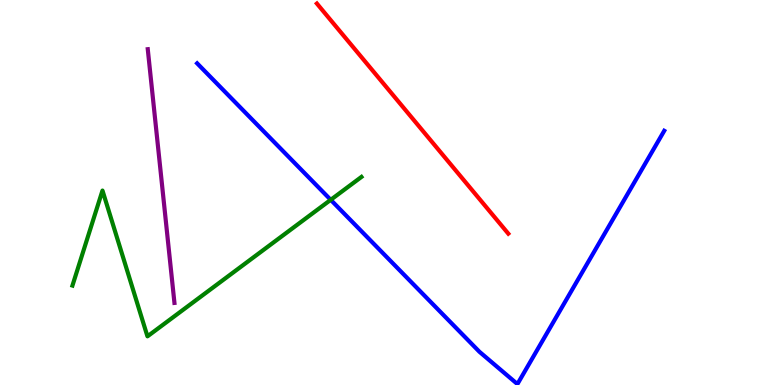[{'lines': ['blue', 'red'], 'intersections': []}, {'lines': ['green', 'red'], 'intersections': []}, {'lines': ['purple', 'red'], 'intersections': []}, {'lines': ['blue', 'green'], 'intersections': [{'x': 4.27, 'y': 4.81}]}, {'lines': ['blue', 'purple'], 'intersections': []}, {'lines': ['green', 'purple'], 'intersections': []}]